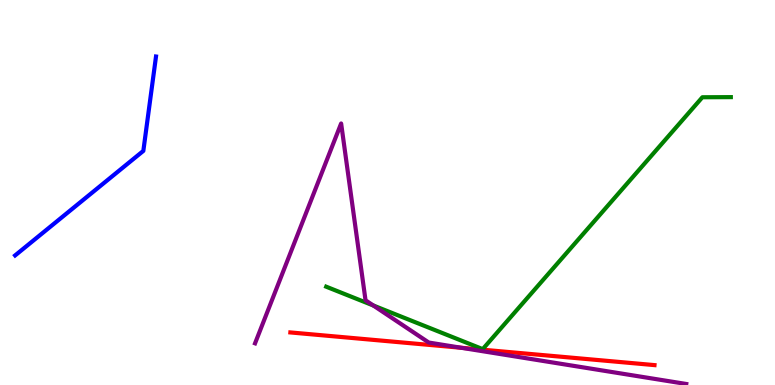[{'lines': ['blue', 'red'], 'intersections': []}, {'lines': ['green', 'red'], 'intersections': []}, {'lines': ['purple', 'red'], 'intersections': [{'x': 5.95, 'y': 0.967}]}, {'lines': ['blue', 'green'], 'intersections': []}, {'lines': ['blue', 'purple'], 'intersections': []}, {'lines': ['green', 'purple'], 'intersections': [{'x': 4.82, 'y': 2.07}]}]